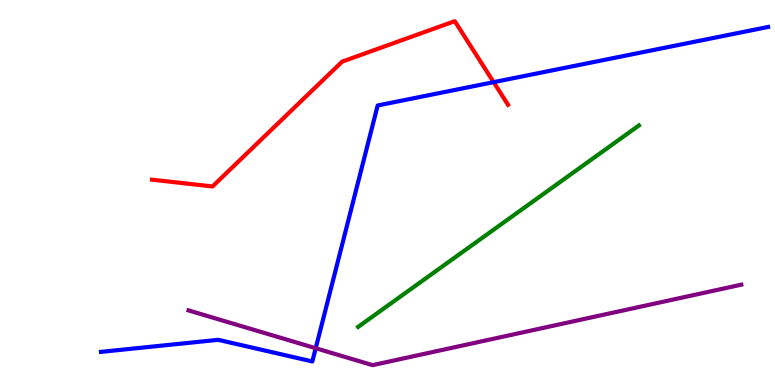[{'lines': ['blue', 'red'], 'intersections': [{'x': 6.37, 'y': 7.87}]}, {'lines': ['green', 'red'], 'intersections': []}, {'lines': ['purple', 'red'], 'intersections': []}, {'lines': ['blue', 'green'], 'intersections': []}, {'lines': ['blue', 'purple'], 'intersections': [{'x': 4.07, 'y': 0.955}]}, {'lines': ['green', 'purple'], 'intersections': []}]